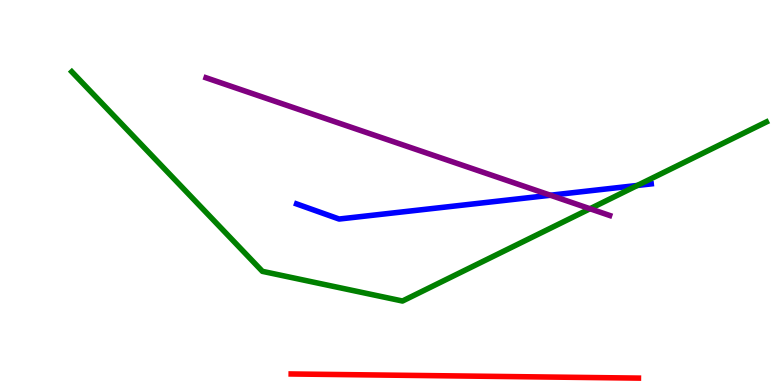[{'lines': ['blue', 'red'], 'intersections': []}, {'lines': ['green', 'red'], 'intersections': []}, {'lines': ['purple', 'red'], 'intersections': []}, {'lines': ['blue', 'green'], 'intersections': [{'x': 8.22, 'y': 5.18}]}, {'lines': ['blue', 'purple'], 'intersections': [{'x': 7.1, 'y': 4.93}]}, {'lines': ['green', 'purple'], 'intersections': [{'x': 7.61, 'y': 4.58}]}]